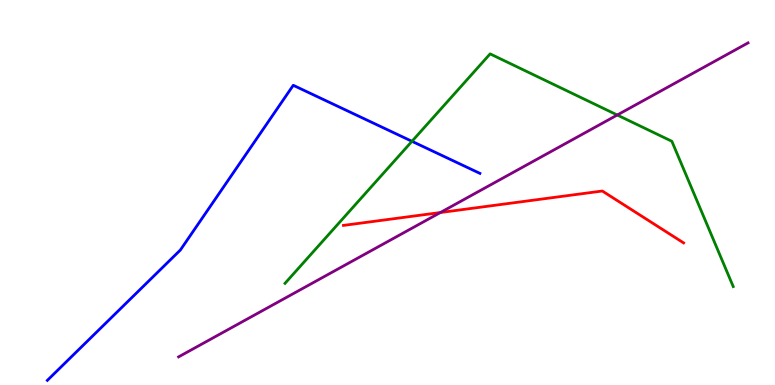[{'lines': ['blue', 'red'], 'intersections': []}, {'lines': ['green', 'red'], 'intersections': []}, {'lines': ['purple', 'red'], 'intersections': [{'x': 5.68, 'y': 4.48}]}, {'lines': ['blue', 'green'], 'intersections': [{'x': 5.32, 'y': 6.33}]}, {'lines': ['blue', 'purple'], 'intersections': []}, {'lines': ['green', 'purple'], 'intersections': [{'x': 7.96, 'y': 7.01}]}]